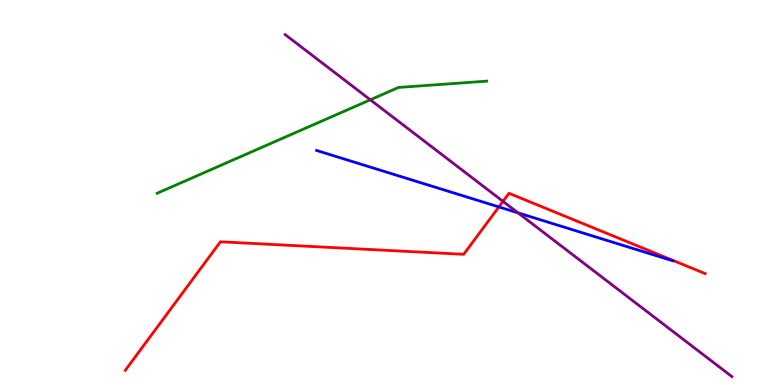[{'lines': ['blue', 'red'], 'intersections': [{'x': 6.44, 'y': 4.63}]}, {'lines': ['green', 'red'], 'intersections': []}, {'lines': ['purple', 'red'], 'intersections': [{'x': 6.49, 'y': 4.77}]}, {'lines': ['blue', 'green'], 'intersections': []}, {'lines': ['blue', 'purple'], 'intersections': [{'x': 6.68, 'y': 4.47}]}, {'lines': ['green', 'purple'], 'intersections': [{'x': 4.78, 'y': 7.41}]}]